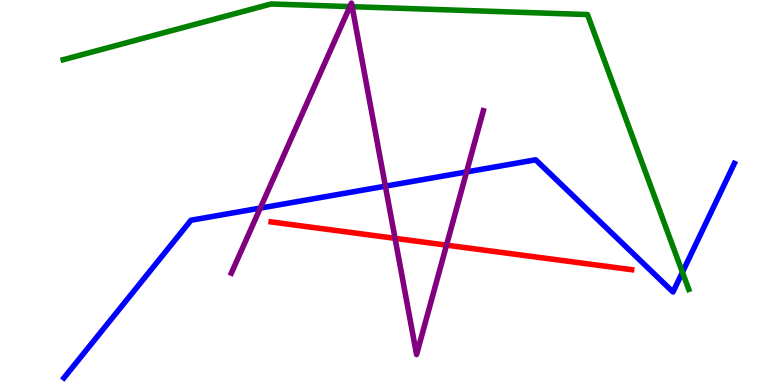[{'lines': ['blue', 'red'], 'intersections': []}, {'lines': ['green', 'red'], 'intersections': []}, {'lines': ['purple', 'red'], 'intersections': [{'x': 5.1, 'y': 3.81}, {'x': 5.76, 'y': 3.63}]}, {'lines': ['blue', 'green'], 'intersections': [{'x': 8.81, 'y': 2.93}]}, {'lines': ['blue', 'purple'], 'intersections': [{'x': 3.36, 'y': 4.59}, {'x': 4.97, 'y': 5.16}, {'x': 6.02, 'y': 5.53}]}, {'lines': ['green', 'purple'], 'intersections': [{'x': 4.51, 'y': 9.83}, {'x': 4.54, 'y': 9.83}]}]